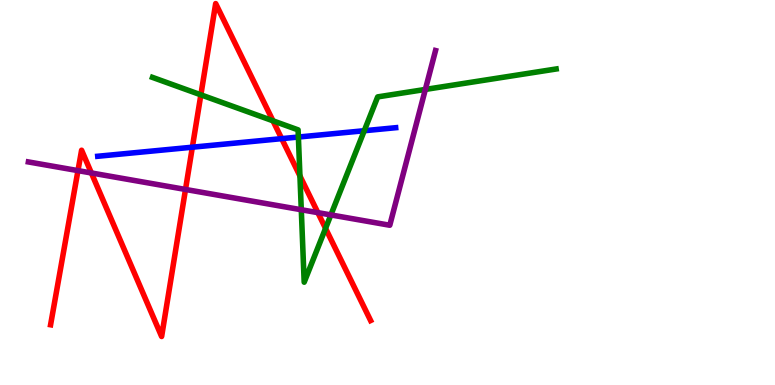[{'lines': ['blue', 'red'], 'intersections': [{'x': 2.48, 'y': 6.18}, {'x': 3.63, 'y': 6.4}]}, {'lines': ['green', 'red'], 'intersections': [{'x': 2.59, 'y': 7.54}, {'x': 3.52, 'y': 6.86}, {'x': 3.87, 'y': 5.43}, {'x': 4.2, 'y': 4.07}]}, {'lines': ['purple', 'red'], 'intersections': [{'x': 1.01, 'y': 5.57}, {'x': 1.18, 'y': 5.51}, {'x': 2.39, 'y': 5.08}, {'x': 4.1, 'y': 4.48}]}, {'lines': ['blue', 'green'], 'intersections': [{'x': 3.85, 'y': 6.44}, {'x': 4.7, 'y': 6.6}]}, {'lines': ['blue', 'purple'], 'intersections': []}, {'lines': ['green', 'purple'], 'intersections': [{'x': 3.89, 'y': 4.55}, {'x': 4.27, 'y': 4.42}, {'x': 5.49, 'y': 7.68}]}]